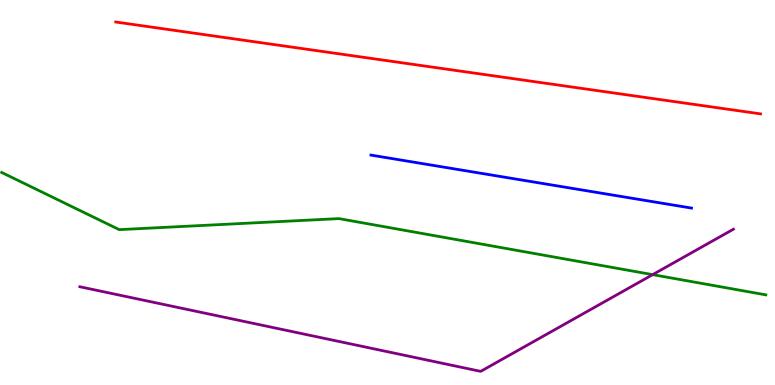[{'lines': ['blue', 'red'], 'intersections': []}, {'lines': ['green', 'red'], 'intersections': []}, {'lines': ['purple', 'red'], 'intersections': []}, {'lines': ['blue', 'green'], 'intersections': []}, {'lines': ['blue', 'purple'], 'intersections': []}, {'lines': ['green', 'purple'], 'intersections': [{'x': 8.42, 'y': 2.87}]}]